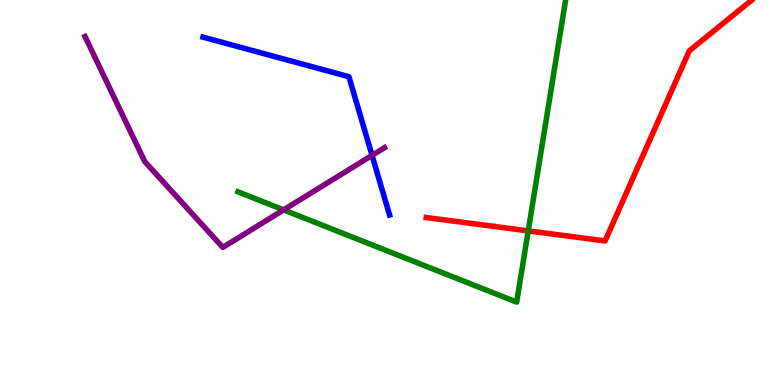[{'lines': ['blue', 'red'], 'intersections': []}, {'lines': ['green', 'red'], 'intersections': [{'x': 6.82, 'y': 4.0}]}, {'lines': ['purple', 'red'], 'intersections': []}, {'lines': ['blue', 'green'], 'intersections': []}, {'lines': ['blue', 'purple'], 'intersections': [{'x': 4.8, 'y': 5.96}]}, {'lines': ['green', 'purple'], 'intersections': [{'x': 3.66, 'y': 4.55}]}]